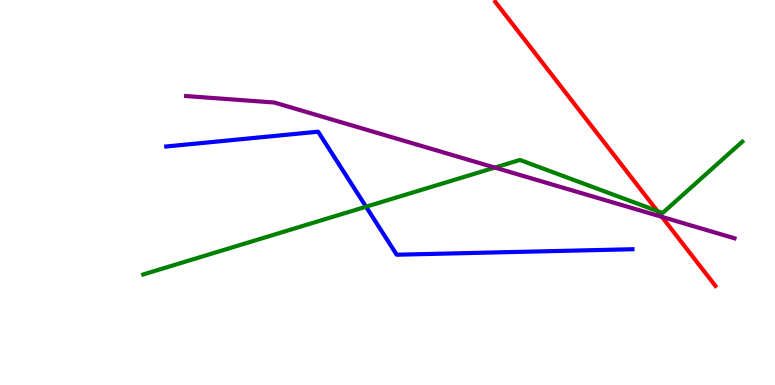[{'lines': ['blue', 'red'], 'intersections': []}, {'lines': ['green', 'red'], 'intersections': [{'x': 8.48, 'y': 4.52}]}, {'lines': ['purple', 'red'], 'intersections': [{'x': 8.54, 'y': 4.37}]}, {'lines': ['blue', 'green'], 'intersections': [{'x': 4.72, 'y': 4.63}]}, {'lines': ['blue', 'purple'], 'intersections': []}, {'lines': ['green', 'purple'], 'intersections': [{'x': 6.38, 'y': 5.65}]}]